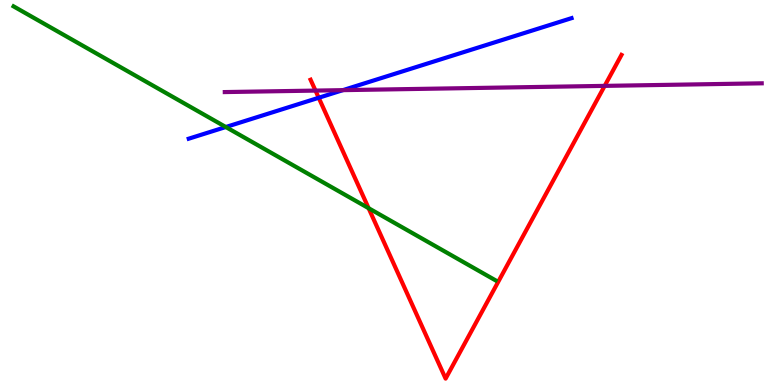[{'lines': ['blue', 'red'], 'intersections': [{'x': 4.11, 'y': 7.46}]}, {'lines': ['green', 'red'], 'intersections': [{'x': 4.76, 'y': 4.59}]}, {'lines': ['purple', 'red'], 'intersections': [{'x': 4.07, 'y': 7.65}, {'x': 7.8, 'y': 7.77}]}, {'lines': ['blue', 'green'], 'intersections': [{'x': 2.91, 'y': 6.7}]}, {'lines': ['blue', 'purple'], 'intersections': [{'x': 4.42, 'y': 7.66}]}, {'lines': ['green', 'purple'], 'intersections': []}]